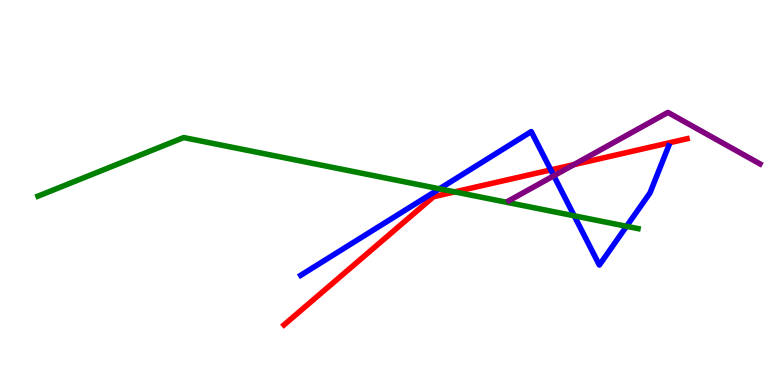[{'lines': ['blue', 'red'], 'intersections': [{'x': 7.11, 'y': 5.59}]}, {'lines': ['green', 'red'], 'intersections': [{'x': 5.87, 'y': 5.02}]}, {'lines': ['purple', 'red'], 'intersections': [{'x': 7.41, 'y': 5.72}]}, {'lines': ['blue', 'green'], 'intersections': [{'x': 5.67, 'y': 5.1}, {'x': 7.41, 'y': 4.39}, {'x': 8.08, 'y': 4.12}]}, {'lines': ['blue', 'purple'], 'intersections': [{'x': 7.15, 'y': 5.43}]}, {'lines': ['green', 'purple'], 'intersections': []}]